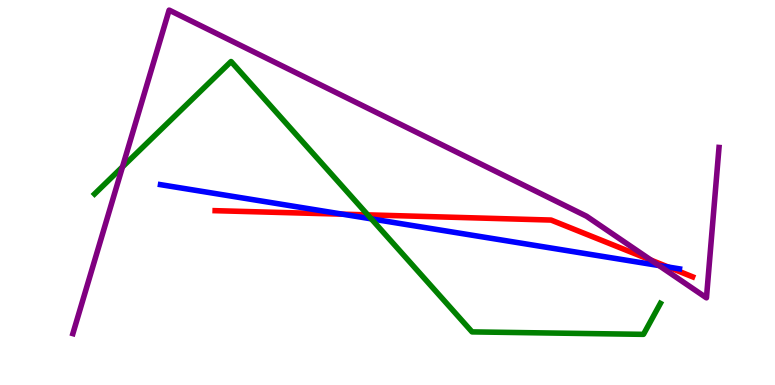[{'lines': ['blue', 'red'], 'intersections': [{'x': 4.42, 'y': 4.44}, {'x': 8.62, 'y': 3.06}]}, {'lines': ['green', 'red'], 'intersections': [{'x': 4.75, 'y': 4.42}]}, {'lines': ['purple', 'red'], 'intersections': [{'x': 8.4, 'y': 3.24}]}, {'lines': ['blue', 'green'], 'intersections': [{'x': 4.79, 'y': 4.32}]}, {'lines': ['blue', 'purple'], 'intersections': [{'x': 8.5, 'y': 3.1}]}, {'lines': ['green', 'purple'], 'intersections': [{'x': 1.58, 'y': 5.67}]}]